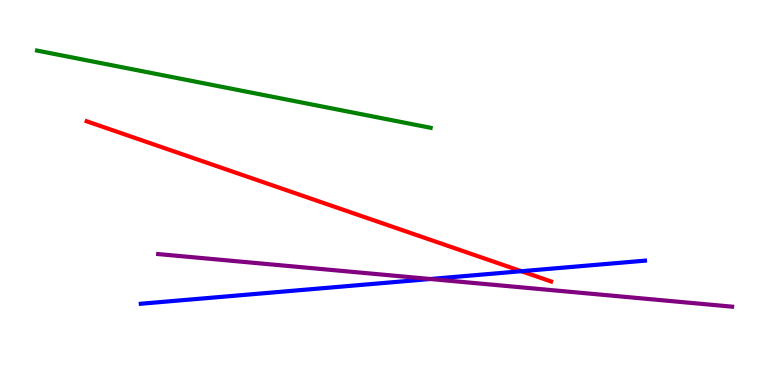[{'lines': ['blue', 'red'], 'intersections': [{'x': 6.73, 'y': 2.96}]}, {'lines': ['green', 'red'], 'intersections': []}, {'lines': ['purple', 'red'], 'intersections': []}, {'lines': ['blue', 'green'], 'intersections': []}, {'lines': ['blue', 'purple'], 'intersections': [{'x': 5.55, 'y': 2.75}]}, {'lines': ['green', 'purple'], 'intersections': []}]